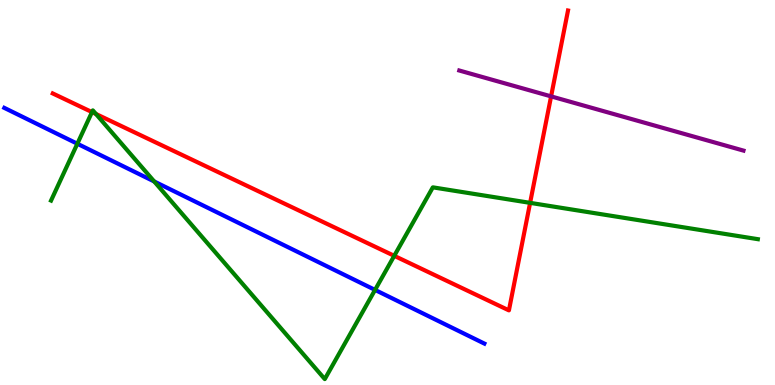[{'lines': ['blue', 'red'], 'intersections': []}, {'lines': ['green', 'red'], 'intersections': [{'x': 1.19, 'y': 7.09}, {'x': 1.24, 'y': 7.04}, {'x': 5.09, 'y': 3.35}, {'x': 6.84, 'y': 4.73}]}, {'lines': ['purple', 'red'], 'intersections': [{'x': 7.11, 'y': 7.5}]}, {'lines': ['blue', 'green'], 'intersections': [{'x': 0.998, 'y': 6.27}, {'x': 1.99, 'y': 5.29}, {'x': 4.84, 'y': 2.47}]}, {'lines': ['blue', 'purple'], 'intersections': []}, {'lines': ['green', 'purple'], 'intersections': []}]